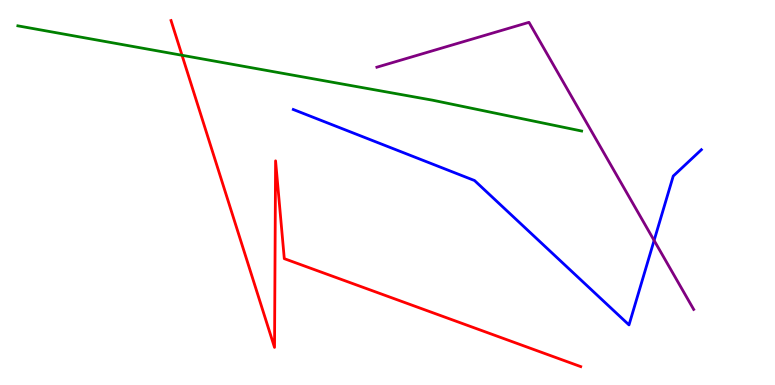[{'lines': ['blue', 'red'], 'intersections': []}, {'lines': ['green', 'red'], 'intersections': [{'x': 2.35, 'y': 8.56}]}, {'lines': ['purple', 'red'], 'intersections': []}, {'lines': ['blue', 'green'], 'intersections': []}, {'lines': ['blue', 'purple'], 'intersections': [{'x': 8.44, 'y': 3.75}]}, {'lines': ['green', 'purple'], 'intersections': []}]